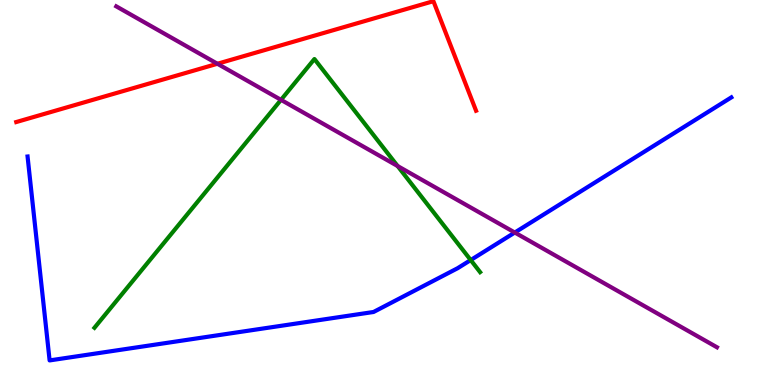[{'lines': ['blue', 'red'], 'intersections': []}, {'lines': ['green', 'red'], 'intersections': []}, {'lines': ['purple', 'red'], 'intersections': [{'x': 2.81, 'y': 8.34}]}, {'lines': ['blue', 'green'], 'intersections': [{'x': 6.07, 'y': 3.25}]}, {'lines': ['blue', 'purple'], 'intersections': [{'x': 6.64, 'y': 3.96}]}, {'lines': ['green', 'purple'], 'intersections': [{'x': 3.63, 'y': 7.41}, {'x': 5.13, 'y': 5.69}]}]